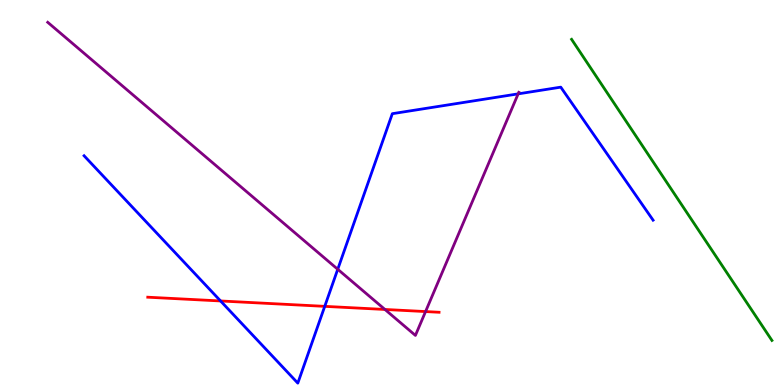[{'lines': ['blue', 'red'], 'intersections': [{'x': 2.85, 'y': 2.18}, {'x': 4.19, 'y': 2.04}]}, {'lines': ['green', 'red'], 'intersections': []}, {'lines': ['purple', 'red'], 'intersections': [{'x': 4.97, 'y': 1.96}, {'x': 5.49, 'y': 1.91}]}, {'lines': ['blue', 'green'], 'intersections': []}, {'lines': ['blue', 'purple'], 'intersections': [{'x': 4.36, 'y': 3.01}, {'x': 6.69, 'y': 7.56}]}, {'lines': ['green', 'purple'], 'intersections': []}]